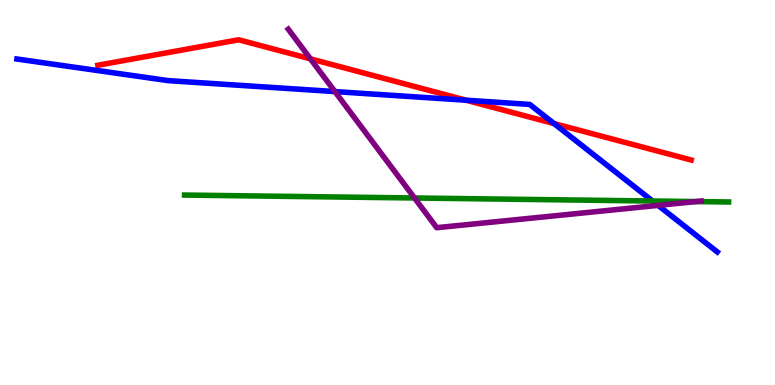[{'lines': ['blue', 'red'], 'intersections': [{'x': 6.02, 'y': 7.4}, {'x': 7.15, 'y': 6.79}]}, {'lines': ['green', 'red'], 'intersections': []}, {'lines': ['purple', 'red'], 'intersections': [{'x': 4.01, 'y': 8.47}]}, {'lines': ['blue', 'green'], 'intersections': [{'x': 8.42, 'y': 4.78}]}, {'lines': ['blue', 'purple'], 'intersections': [{'x': 4.32, 'y': 7.62}, {'x': 8.49, 'y': 4.67}]}, {'lines': ['green', 'purple'], 'intersections': [{'x': 5.35, 'y': 4.86}, {'x': 8.98, 'y': 4.76}]}]